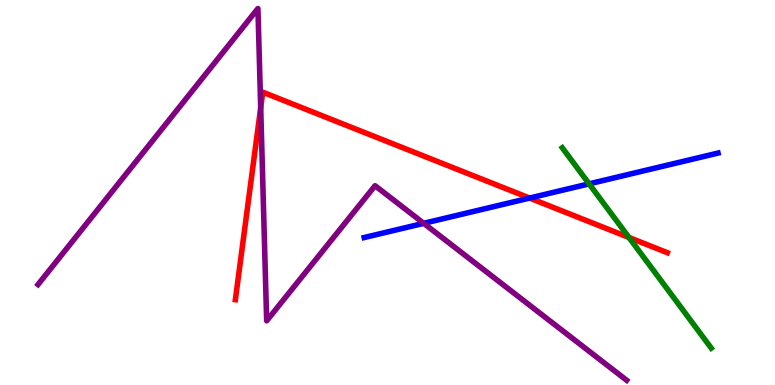[{'lines': ['blue', 'red'], 'intersections': [{'x': 6.83, 'y': 4.86}]}, {'lines': ['green', 'red'], 'intersections': [{'x': 8.12, 'y': 3.83}]}, {'lines': ['purple', 'red'], 'intersections': [{'x': 3.36, 'y': 7.21}]}, {'lines': ['blue', 'green'], 'intersections': [{'x': 7.6, 'y': 5.22}]}, {'lines': ['blue', 'purple'], 'intersections': [{'x': 5.47, 'y': 4.2}]}, {'lines': ['green', 'purple'], 'intersections': []}]